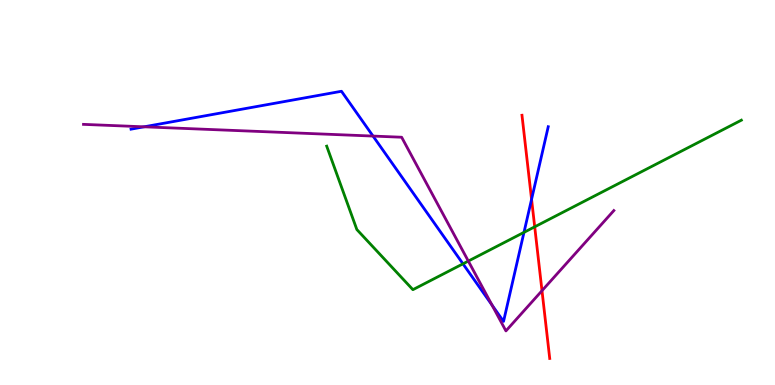[{'lines': ['blue', 'red'], 'intersections': [{'x': 6.86, 'y': 4.82}]}, {'lines': ['green', 'red'], 'intersections': [{'x': 6.9, 'y': 4.11}]}, {'lines': ['purple', 'red'], 'intersections': [{'x': 6.99, 'y': 2.45}]}, {'lines': ['blue', 'green'], 'intersections': [{'x': 5.97, 'y': 3.15}, {'x': 6.76, 'y': 3.96}]}, {'lines': ['blue', 'purple'], 'intersections': [{'x': 1.86, 'y': 6.71}, {'x': 4.81, 'y': 6.47}, {'x': 6.35, 'y': 2.08}]}, {'lines': ['green', 'purple'], 'intersections': [{'x': 6.04, 'y': 3.22}]}]